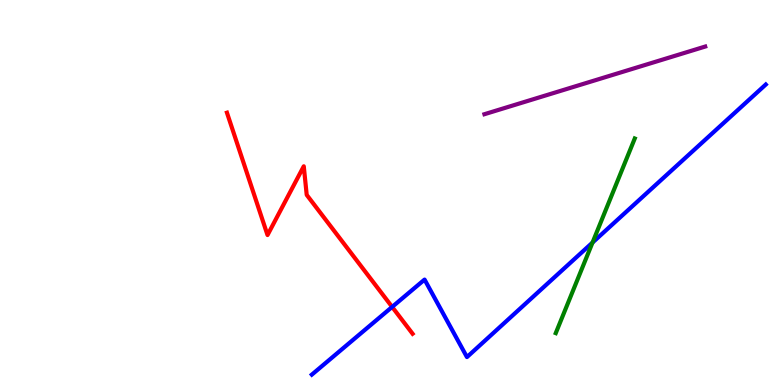[{'lines': ['blue', 'red'], 'intersections': [{'x': 5.06, 'y': 2.03}]}, {'lines': ['green', 'red'], 'intersections': []}, {'lines': ['purple', 'red'], 'intersections': []}, {'lines': ['blue', 'green'], 'intersections': [{'x': 7.65, 'y': 3.7}]}, {'lines': ['blue', 'purple'], 'intersections': []}, {'lines': ['green', 'purple'], 'intersections': []}]